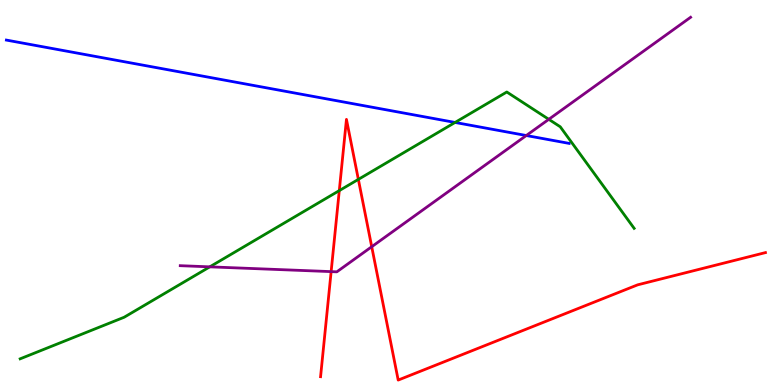[{'lines': ['blue', 'red'], 'intersections': []}, {'lines': ['green', 'red'], 'intersections': [{'x': 4.38, 'y': 5.05}, {'x': 4.62, 'y': 5.34}]}, {'lines': ['purple', 'red'], 'intersections': [{'x': 4.27, 'y': 2.94}, {'x': 4.8, 'y': 3.59}]}, {'lines': ['blue', 'green'], 'intersections': [{'x': 5.87, 'y': 6.82}]}, {'lines': ['blue', 'purple'], 'intersections': [{'x': 6.79, 'y': 6.48}]}, {'lines': ['green', 'purple'], 'intersections': [{'x': 2.71, 'y': 3.07}, {'x': 7.08, 'y': 6.9}]}]